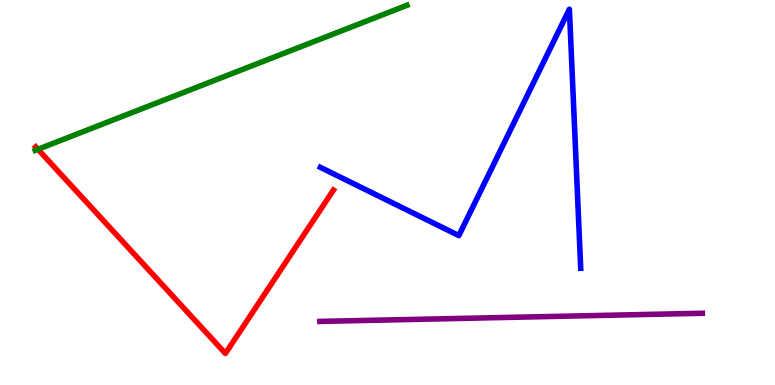[{'lines': ['blue', 'red'], 'intersections': []}, {'lines': ['green', 'red'], 'intersections': [{'x': 0.49, 'y': 6.12}]}, {'lines': ['purple', 'red'], 'intersections': []}, {'lines': ['blue', 'green'], 'intersections': []}, {'lines': ['blue', 'purple'], 'intersections': []}, {'lines': ['green', 'purple'], 'intersections': []}]